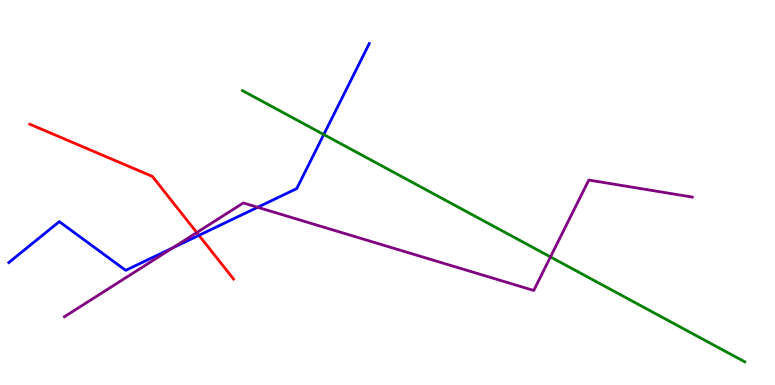[{'lines': ['blue', 'red'], 'intersections': [{'x': 2.57, 'y': 3.89}]}, {'lines': ['green', 'red'], 'intersections': []}, {'lines': ['purple', 'red'], 'intersections': [{'x': 2.54, 'y': 3.96}]}, {'lines': ['blue', 'green'], 'intersections': [{'x': 4.18, 'y': 6.51}]}, {'lines': ['blue', 'purple'], 'intersections': [{'x': 2.23, 'y': 3.56}, {'x': 3.32, 'y': 4.62}]}, {'lines': ['green', 'purple'], 'intersections': [{'x': 7.1, 'y': 3.33}]}]